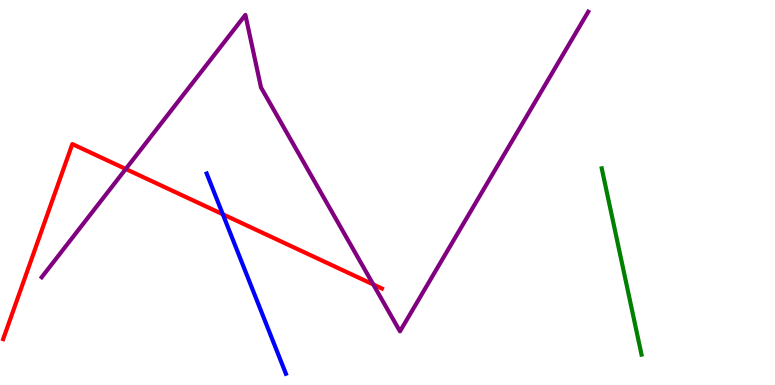[{'lines': ['blue', 'red'], 'intersections': [{'x': 2.88, 'y': 4.43}]}, {'lines': ['green', 'red'], 'intersections': []}, {'lines': ['purple', 'red'], 'intersections': [{'x': 1.62, 'y': 5.61}, {'x': 4.82, 'y': 2.61}]}, {'lines': ['blue', 'green'], 'intersections': []}, {'lines': ['blue', 'purple'], 'intersections': []}, {'lines': ['green', 'purple'], 'intersections': []}]